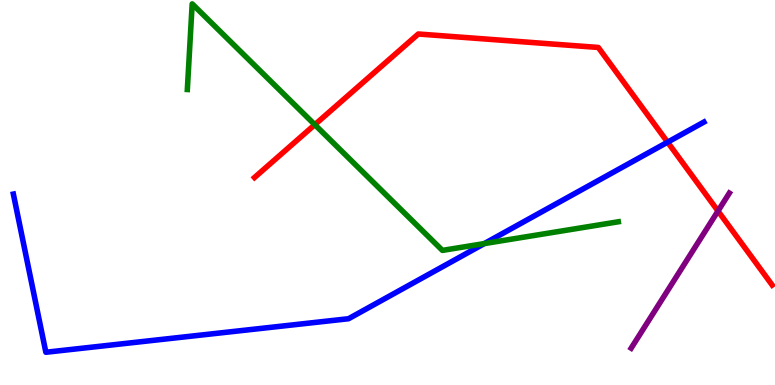[{'lines': ['blue', 'red'], 'intersections': [{'x': 8.61, 'y': 6.31}]}, {'lines': ['green', 'red'], 'intersections': [{'x': 4.06, 'y': 6.76}]}, {'lines': ['purple', 'red'], 'intersections': [{'x': 9.26, 'y': 4.52}]}, {'lines': ['blue', 'green'], 'intersections': [{'x': 6.25, 'y': 3.67}]}, {'lines': ['blue', 'purple'], 'intersections': []}, {'lines': ['green', 'purple'], 'intersections': []}]